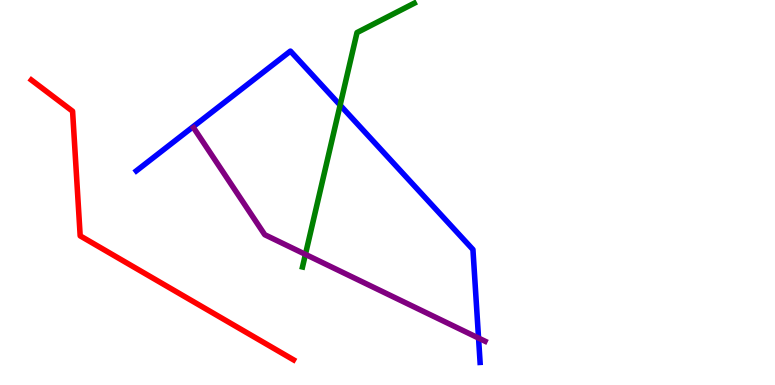[{'lines': ['blue', 'red'], 'intersections': []}, {'lines': ['green', 'red'], 'intersections': []}, {'lines': ['purple', 'red'], 'intersections': []}, {'lines': ['blue', 'green'], 'intersections': [{'x': 4.39, 'y': 7.27}]}, {'lines': ['blue', 'purple'], 'intersections': [{'x': 6.17, 'y': 1.22}]}, {'lines': ['green', 'purple'], 'intersections': [{'x': 3.94, 'y': 3.39}]}]